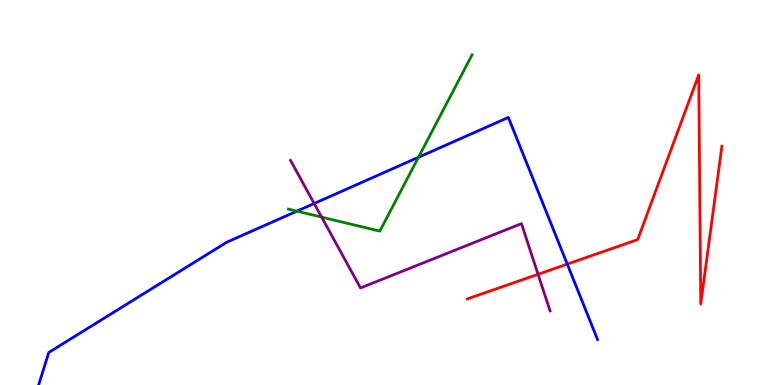[{'lines': ['blue', 'red'], 'intersections': [{'x': 7.32, 'y': 3.14}]}, {'lines': ['green', 'red'], 'intersections': []}, {'lines': ['purple', 'red'], 'intersections': [{'x': 6.94, 'y': 2.88}]}, {'lines': ['blue', 'green'], 'intersections': [{'x': 3.83, 'y': 4.52}, {'x': 5.4, 'y': 5.91}]}, {'lines': ['blue', 'purple'], 'intersections': [{'x': 4.05, 'y': 4.71}]}, {'lines': ['green', 'purple'], 'intersections': [{'x': 4.15, 'y': 4.36}]}]